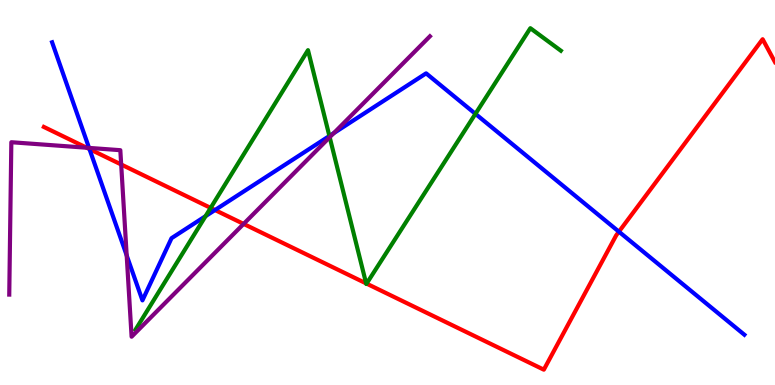[{'lines': ['blue', 'red'], 'intersections': [{'x': 1.15, 'y': 6.13}, {'x': 2.77, 'y': 4.54}, {'x': 7.99, 'y': 3.98}]}, {'lines': ['green', 'red'], 'intersections': [{'x': 2.72, 'y': 4.6}, {'x': 4.72, 'y': 2.64}, {'x': 4.73, 'y': 2.63}]}, {'lines': ['purple', 'red'], 'intersections': [{'x': 1.12, 'y': 6.16}, {'x': 1.56, 'y': 5.73}, {'x': 3.14, 'y': 4.18}]}, {'lines': ['blue', 'green'], 'intersections': [{'x': 2.65, 'y': 4.39}, {'x': 4.25, 'y': 6.47}, {'x': 6.13, 'y': 7.04}]}, {'lines': ['blue', 'purple'], 'intersections': [{'x': 1.15, 'y': 6.16}, {'x': 1.63, 'y': 3.37}, {'x': 4.31, 'y': 6.54}]}, {'lines': ['green', 'purple'], 'intersections': [{'x': 4.25, 'y': 6.44}]}]